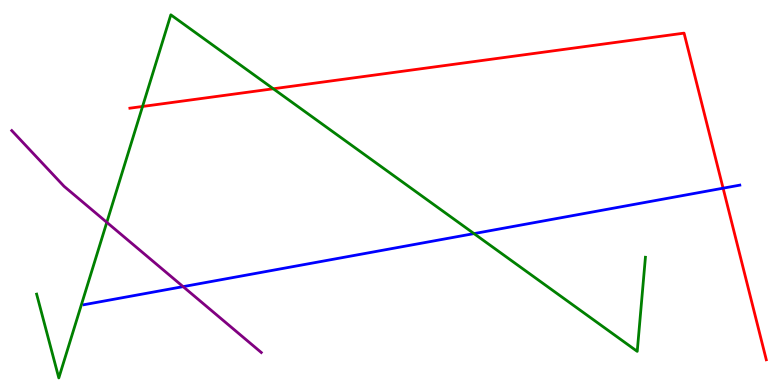[{'lines': ['blue', 'red'], 'intersections': [{'x': 9.33, 'y': 5.11}]}, {'lines': ['green', 'red'], 'intersections': [{'x': 1.84, 'y': 7.23}, {'x': 3.53, 'y': 7.69}]}, {'lines': ['purple', 'red'], 'intersections': []}, {'lines': ['blue', 'green'], 'intersections': [{'x': 6.12, 'y': 3.93}]}, {'lines': ['blue', 'purple'], 'intersections': [{'x': 2.36, 'y': 2.55}]}, {'lines': ['green', 'purple'], 'intersections': [{'x': 1.38, 'y': 4.23}]}]